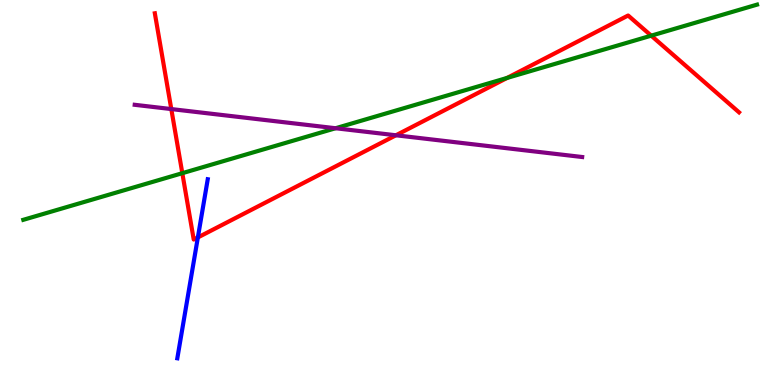[{'lines': ['blue', 'red'], 'intersections': [{'x': 2.55, 'y': 3.83}]}, {'lines': ['green', 'red'], 'intersections': [{'x': 2.35, 'y': 5.5}, {'x': 6.54, 'y': 7.98}, {'x': 8.4, 'y': 9.07}]}, {'lines': ['purple', 'red'], 'intersections': [{'x': 2.21, 'y': 7.17}, {'x': 5.11, 'y': 6.49}]}, {'lines': ['blue', 'green'], 'intersections': []}, {'lines': ['blue', 'purple'], 'intersections': []}, {'lines': ['green', 'purple'], 'intersections': [{'x': 4.33, 'y': 6.67}]}]